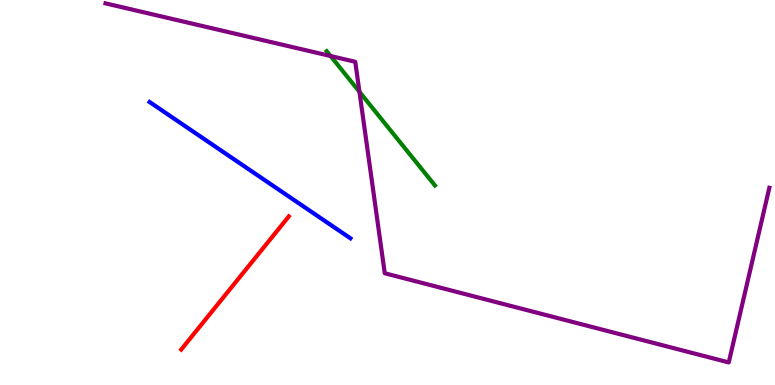[{'lines': ['blue', 'red'], 'intersections': []}, {'lines': ['green', 'red'], 'intersections': []}, {'lines': ['purple', 'red'], 'intersections': []}, {'lines': ['blue', 'green'], 'intersections': []}, {'lines': ['blue', 'purple'], 'intersections': []}, {'lines': ['green', 'purple'], 'intersections': [{'x': 4.27, 'y': 8.55}, {'x': 4.64, 'y': 7.61}]}]